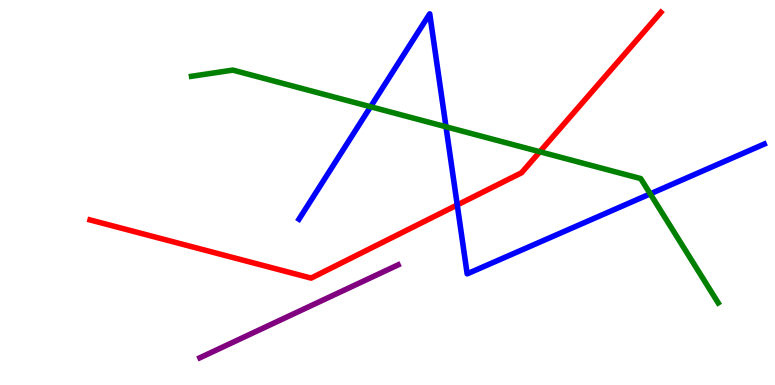[{'lines': ['blue', 'red'], 'intersections': [{'x': 5.9, 'y': 4.68}]}, {'lines': ['green', 'red'], 'intersections': [{'x': 6.97, 'y': 6.06}]}, {'lines': ['purple', 'red'], 'intersections': []}, {'lines': ['blue', 'green'], 'intersections': [{'x': 4.78, 'y': 7.23}, {'x': 5.75, 'y': 6.71}, {'x': 8.39, 'y': 4.96}]}, {'lines': ['blue', 'purple'], 'intersections': []}, {'lines': ['green', 'purple'], 'intersections': []}]